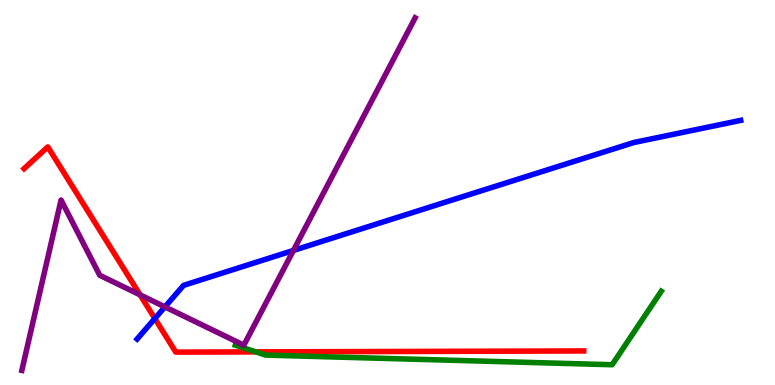[{'lines': ['blue', 'red'], 'intersections': [{'x': 2.0, 'y': 1.73}]}, {'lines': ['green', 'red'], 'intersections': [{'x': 3.3, 'y': 0.86}]}, {'lines': ['purple', 'red'], 'intersections': [{'x': 1.81, 'y': 2.34}]}, {'lines': ['blue', 'green'], 'intersections': []}, {'lines': ['blue', 'purple'], 'intersections': [{'x': 2.13, 'y': 2.03}, {'x': 3.79, 'y': 3.5}]}, {'lines': ['green', 'purple'], 'intersections': []}]